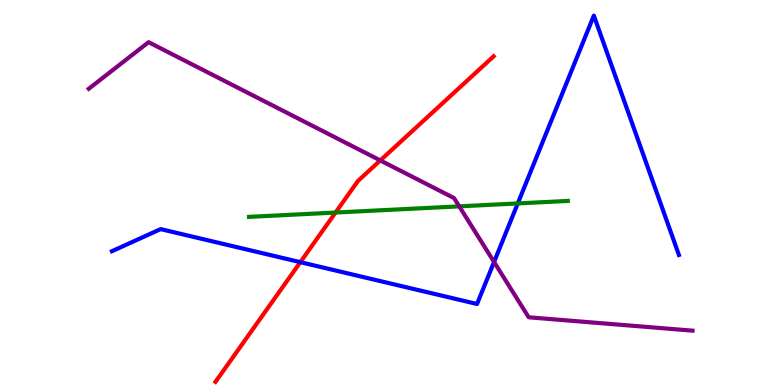[{'lines': ['blue', 'red'], 'intersections': [{'x': 3.88, 'y': 3.19}]}, {'lines': ['green', 'red'], 'intersections': [{'x': 4.33, 'y': 4.48}]}, {'lines': ['purple', 'red'], 'intersections': [{'x': 4.91, 'y': 5.83}]}, {'lines': ['blue', 'green'], 'intersections': [{'x': 6.68, 'y': 4.72}]}, {'lines': ['blue', 'purple'], 'intersections': [{'x': 6.37, 'y': 3.2}]}, {'lines': ['green', 'purple'], 'intersections': [{'x': 5.93, 'y': 4.64}]}]